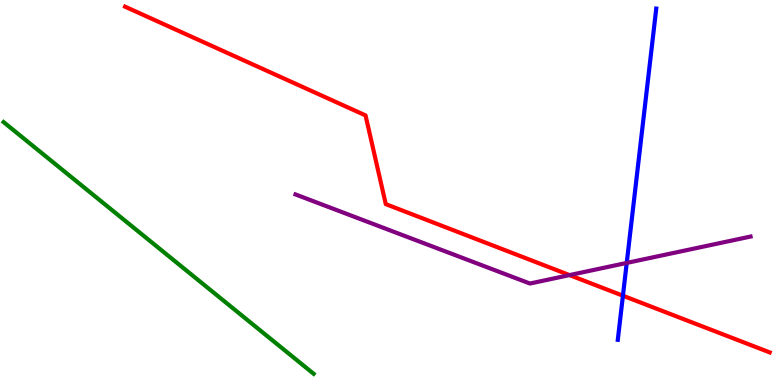[{'lines': ['blue', 'red'], 'intersections': [{'x': 8.04, 'y': 2.32}]}, {'lines': ['green', 'red'], 'intersections': []}, {'lines': ['purple', 'red'], 'intersections': [{'x': 7.35, 'y': 2.85}]}, {'lines': ['blue', 'green'], 'intersections': []}, {'lines': ['blue', 'purple'], 'intersections': [{'x': 8.09, 'y': 3.17}]}, {'lines': ['green', 'purple'], 'intersections': []}]